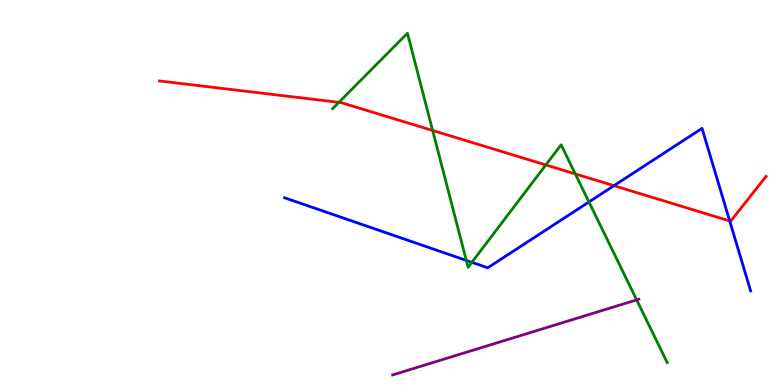[{'lines': ['blue', 'red'], 'intersections': [{'x': 7.92, 'y': 5.18}, {'x': 9.42, 'y': 4.26}]}, {'lines': ['green', 'red'], 'intersections': [{'x': 4.37, 'y': 7.34}, {'x': 5.58, 'y': 6.61}, {'x': 7.04, 'y': 5.72}, {'x': 7.42, 'y': 5.48}]}, {'lines': ['purple', 'red'], 'intersections': []}, {'lines': ['blue', 'green'], 'intersections': [{'x': 6.02, 'y': 3.24}, {'x': 6.09, 'y': 3.19}, {'x': 7.6, 'y': 4.75}]}, {'lines': ['blue', 'purple'], 'intersections': []}, {'lines': ['green', 'purple'], 'intersections': [{'x': 8.21, 'y': 2.21}]}]